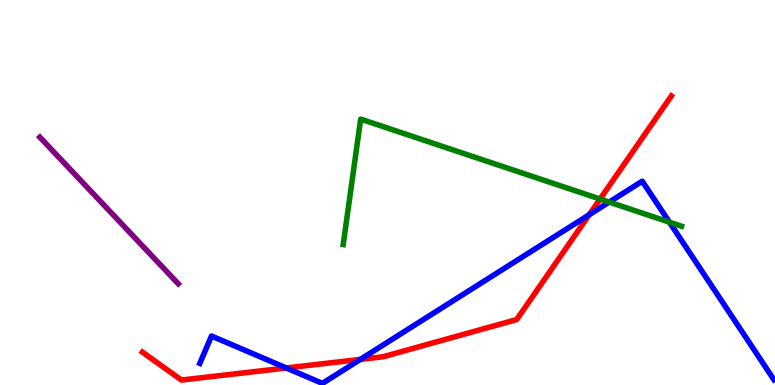[{'lines': ['blue', 'red'], 'intersections': [{'x': 3.69, 'y': 0.443}, {'x': 4.65, 'y': 0.665}, {'x': 7.6, 'y': 4.42}]}, {'lines': ['green', 'red'], 'intersections': [{'x': 7.74, 'y': 4.83}]}, {'lines': ['purple', 'red'], 'intersections': []}, {'lines': ['blue', 'green'], 'intersections': [{'x': 7.86, 'y': 4.75}, {'x': 8.64, 'y': 4.23}]}, {'lines': ['blue', 'purple'], 'intersections': []}, {'lines': ['green', 'purple'], 'intersections': []}]